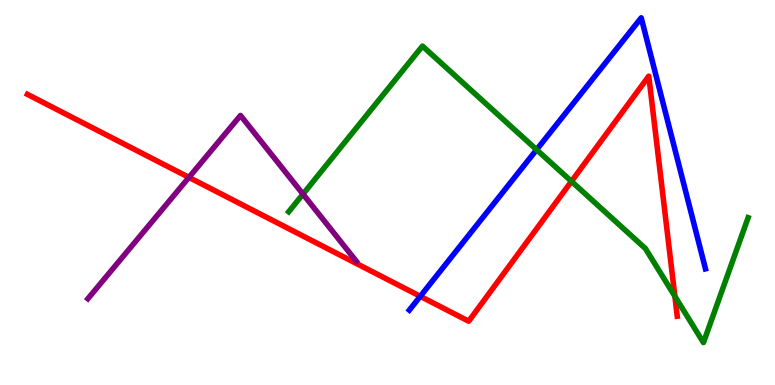[{'lines': ['blue', 'red'], 'intersections': [{'x': 5.42, 'y': 2.3}]}, {'lines': ['green', 'red'], 'intersections': [{'x': 7.37, 'y': 5.29}, {'x': 8.71, 'y': 2.3}]}, {'lines': ['purple', 'red'], 'intersections': [{'x': 2.44, 'y': 5.39}]}, {'lines': ['blue', 'green'], 'intersections': [{'x': 6.92, 'y': 6.11}]}, {'lines': ['blue', 'purple'], 'intersections': []}, {'lines': ['green', 'purple'], 'intersections': [{'x': 3.91, 'y': 4.96}]}]